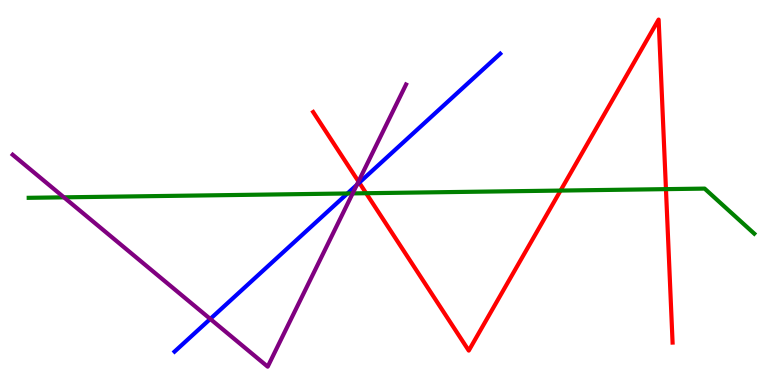[{'lines': ['blue', 'red'], 'intersections': [{'x': 4.64, 'y': 5.26}]}, {'lines': ['green', 'red'], 'intersections': [{'x': 4.72, 'y': 4.98}, {'x': 7.23, 'y': 5.05}, {'x': 8.59, 'y': 5.09}]}, {'lines': ['purple', 'red'], 'intersections': [{'x': 4.63, 'y': 5.29}]}, {'lines': ['blue', 'green'], 'intersections': [{'x': 4.48, 'y': 4.97}]}, {'lines': ['blue', 'purple'], 'intersections': [{'x': 2.71, 'y': 1.72}, {'x': 4.6, 'y': 5.2}]}, {'lines': ['green', 'purple'], 'intersections': [{'x': 0.825, 'y': 4.87}, {'x': 4.55, 'y': 4.98}]}]